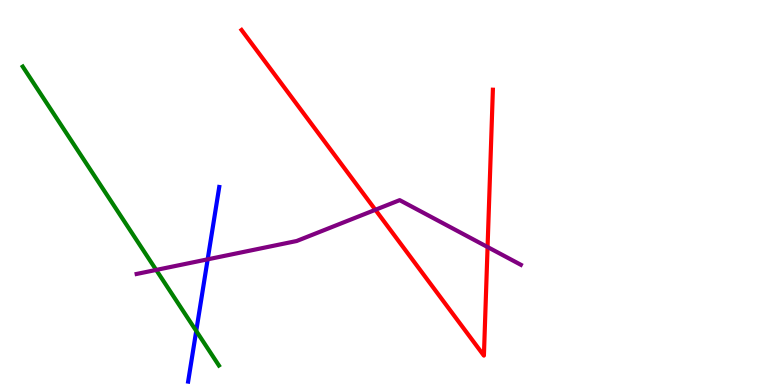[{'lines': ['blue', 'red'], 'intersections': []}, {'lines': ['green', 'red'], 'intersections': []}, {'lines': ['purple', 'red'], 'intersections': [{'x': 4.84, 'y': 4.55}, {'x': 6.29, 'y': 3.58}]}, {'lines': ['blue', 'green'], 'intersections': [{'x': 2.53, 'y': 1.4}]}, {'lines': ['blue', 'purple'], 'intersections': [{'x': 2.68, 'y': 3.26}]}, {'lines': ['green', 'purple'], 'intersections': [{'x': 2.02, 'y': 2.99}]}]